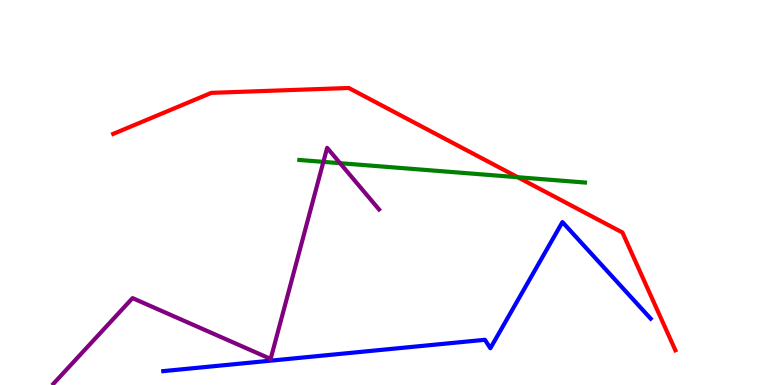[{'lines': ['blue', 'red'], 'intersections': []}, {'lines': ['green', 'red'], 'intersections': [{'x': 6.68, 'y': 5.4}]}, {'lines': ['purple', 'red'], 'intersections': []}, {'lines': ['blue', 'green'], 'intersections': []}, {'lines': ['blue', 'purple'], 'intersections': []}, {'lines': ['green', 'purple'], 'intersections': [{'x': 4.17, 'y': 5.8}, {'x': 4.39, 'y': 5.76}]}]